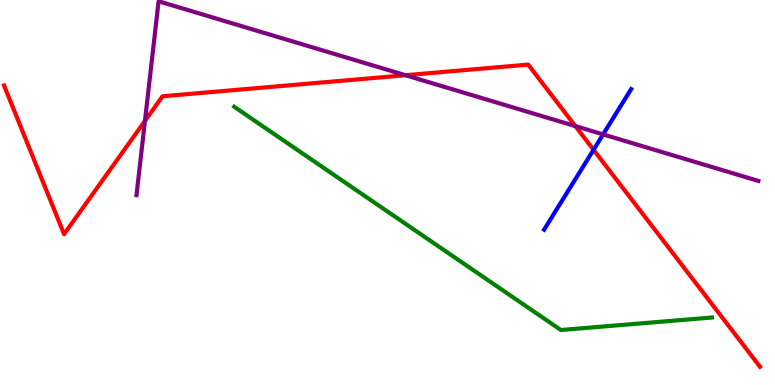[{'lines': ['blue', 'red'], 'intersections': [{'x': 7.66, 'y': 6.11}]}, {'lines': ['green', 'red'], 'intersections': []}, {'lines': ['purple', 'red'], 'intersections': [{'x': 1.87, 'y': 6.86}, {'x': 5.23, 'y': 8.05}, {'x': 7.42, 'y': 6.72}]}, {'lines': ['blue', 'green'], 'intersections': []}, {'lines': ['blue', 'purple'], 'intersections': [{'x': 7.78, 'y': 6.51}]}, {'lines': ['green', 'purple'], 'intersections': []}]